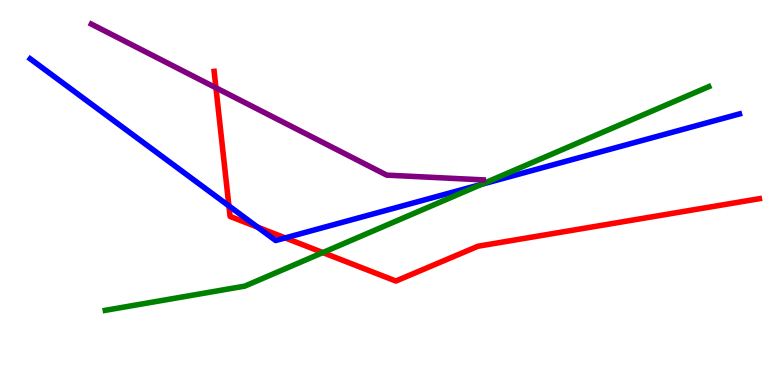[{'lines': ['blue', 'red'], 'intersections': [{'x': 2.95, 'y': 4.65}, {'x': 3.32, 'y': 4.1}, {'x': 3.68, 'y': 3.82}]}, {'lines': ['green', 'red'], 'intersections': [{'x': 4.17, 'y': 3.44}]}, {'lines': ['purple', 'red'], 'intersections': [{'x': 2.79, 'y': 7.72}]}, {'lines': ['blue', 'green'], 'intersections': [{'x': 6.21, 'y': 5.21}]}, {'lines': ['blue', 'purple'], 'intersections': []}, {'lines': ['green', 'purple'], 'intersections': []}]